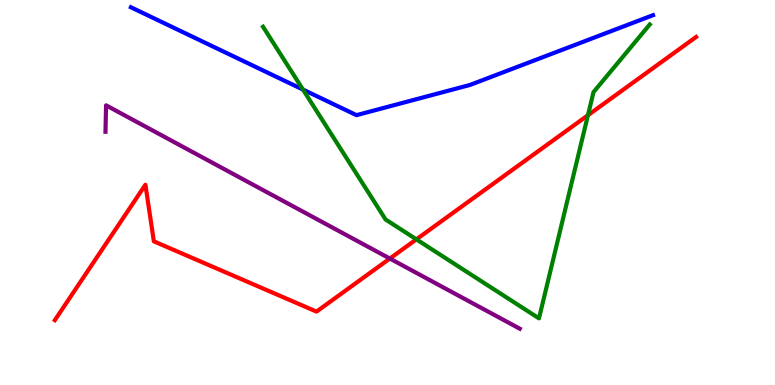[{'lines': ['blue', 'red'], 'intersections': []}, {'lines': ['green', 'red'], 'intersections': [{'x': 5.37, 'y': 3.78}, {'x': 7.59, 'y': 7.01}]}, {'lines': ['purple', 'red'], 'intersections': [{'x': 5.03, 'y': 3.28}]}, {'lines': ['blue', 'green'], 'intersections': [{'x': 3.91, 'y': 7.67}]}, {'lines': ['blue', 'purple'], 'intersections': []}, {'lines': ['green', 'purple'], 'intersections': []}]